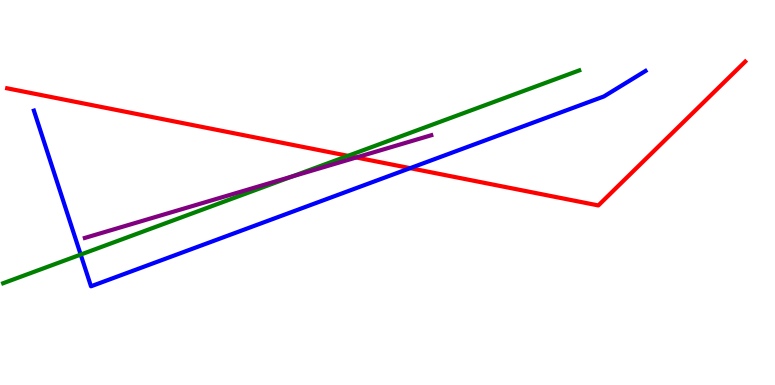[{'lines': ['blue', 'red'], 'intersections': [{'x': 5.29, 'y': 5.63}]}, {'lines': ['green', 'red'], 'intersections': [{'x': 4.49, 'y': 5.95}]}, {'lines': ['purple', 'red'], 'intersections': [{'x': 4.6, 'y': 5.91}]}, {'lines': ['blue', 'green'], 'intersections': [{'x': 1.04, 'y': 3.39}]}, {'lines': ['blue', 'purple'], 'intersections': []}, {'lines': ['green', 'purple'], 'intersections': [{'x': 3.77, 'y': 5.42}]}]